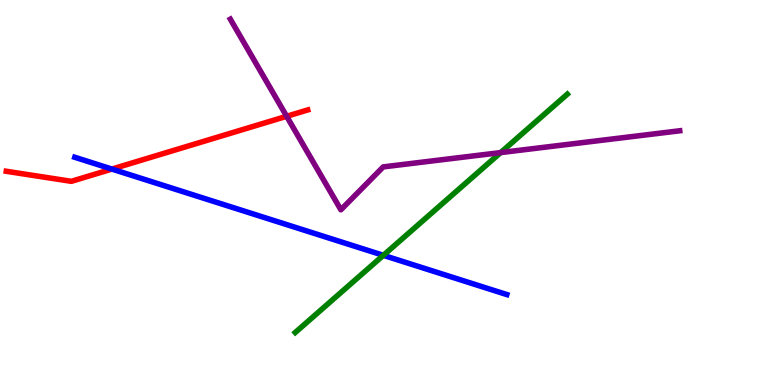[{'lines': ['blue', 'red'], 'intersections': [{'x': 1.44, 'y': 5.61}]}, {'lines': ['green', 'red'], 'intersections': []}, {'lines': ['purple', 'red'], 'intersections': [{'x': 3.7, 'y': 6.98}]}, {'lines': ['blue', 'green'], 'intersections': [{'x': 4.95, 'y': 3.37}]}, {'lines': ['blue', 'purple'], 'intersections': []}, {'lines': ['green', 'purple'], 'intersections': [{'x': 6.46, 'y': 6.04}]}]